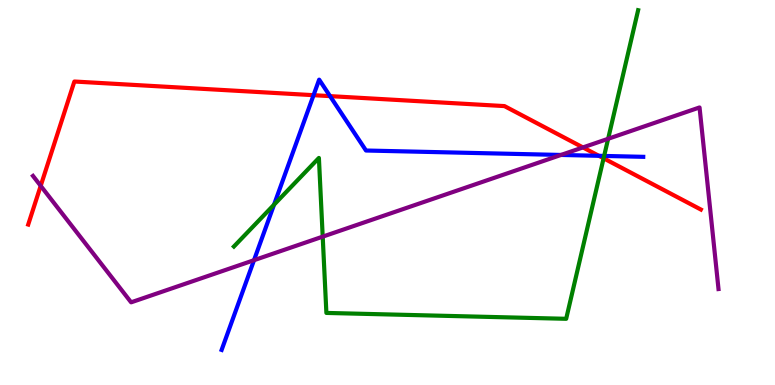[{'lines': ['blue', 'red'], 'intersections': [{'x': 4.05, 'y': 7.53}, {'x': 4.26, 'y': 7.5}, {'x': 7.73, 'y': 5.95}]}, {'lines': ['green', 'red'], 'intersections': [{'x': 7.79, 'y': 5.89}]}, {'lines': ['purple', 'red'], 'intersections': [{'x': 0.525, 'y': 5.17}, {'x': 7.52, 'y': 6.17}]}, {'lines': ['blue', 'green'], 'intersections': [{'x': 3.54, 'y': 4.68}, {'x': 7.8, 'y': 5.95}]}, {'lines': ['blue', 'purple'], 'intersections': [{'x': 3.28, 'y': 3.24}, {'x': 7.24, 'y': 5.98}]}, {'lines': ['green', 'purple'], 'intersections': [{'x': 4.16, 'y': 3.85}, {'x': 7.85, 'y': 6.4}]}]